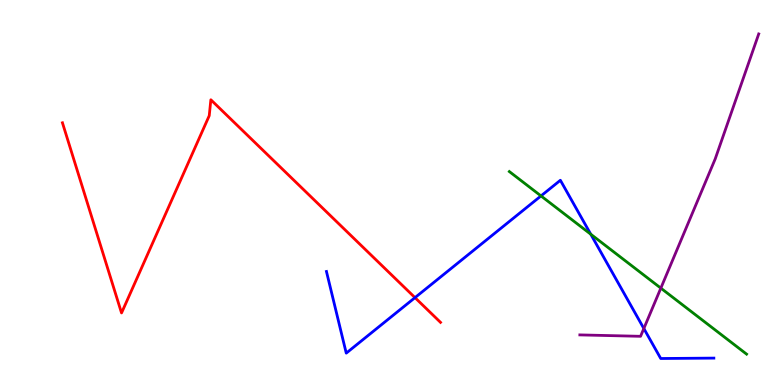[{'lines': ['blue', 'red'], 'intersections': [{'x': 5.35, 'y': 2.27}]}, {'lines': ['green', 'red'], 'intersections': []}, {'lines': ['purple', 'red'], 'intersections': []}, {'lines': ['blue', 'green'], 'intersections': [{'x': 6.98, 'y': 4.91}, {'x': 7.62, 'y': 3.92}]}, {'lines': ['blue', 'purple'], 'intersections': [{'x': 8.31, 'y': 1.47}]}, {'lines': ['green', 'purple'], 'intersections': [{'x': 8.53, 'y': 2.52}]}]